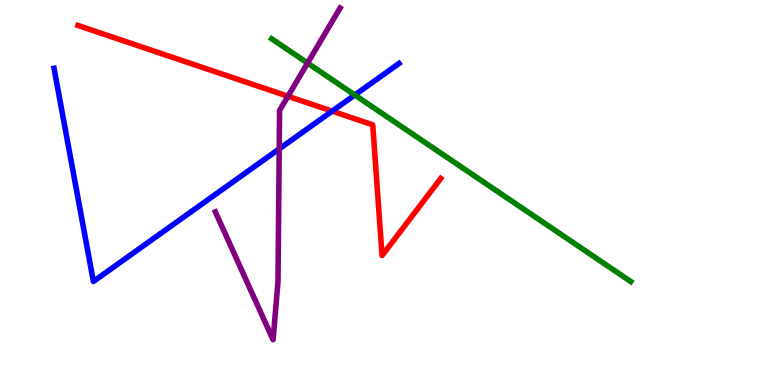[{'lines': ['blue', 'red'], 'intersections': [{'x': 4.29, 'y': 7.11}]}, {'lines': ['green', 'red'], 'intersections': []}, {'lines': ['purple', 'red'], 'intersections': [{'x': 3.72, 'y': 7.5}]}, {'lines': ['blue', 'green'], 'intersections': [{'x': 4.58, 'y': 7.53}]}, {'lines': ['blue', 'purple'], 'intersections': [{'x': 3.6, 'y': 6.13}]}, {'lines': ['green', 'purple'], 'intersections': [{'x': 3.97, 'y': 8.36}]}]